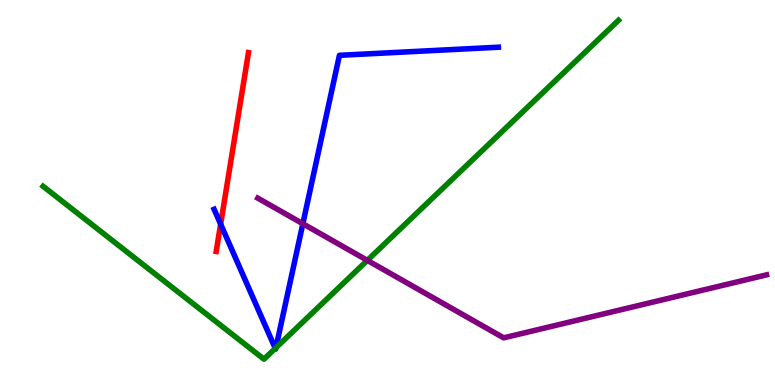[{'lines': ['blue', 'red'], 'intersections': [{'x': 2.85, 'y': 4.18}]}, {'lines': ['green', 'red'], 'intersections': []}, {'lines': ['purple', 'red'], 'intersections': []}, {'lines': ['blue', 'green'], 'intersections': [{'x': 3.55, 'y': 0.951}, {'x': 3.56, 'y': 0.967}]}, {'lines': ['blue', 'purple'], 'intersections': [{'x': 3.91, 'y': 4.19}]}, {'lines': ['green', 'purple'], 'intersections': [{'x': 4.74, 'y': 3.24}]}]